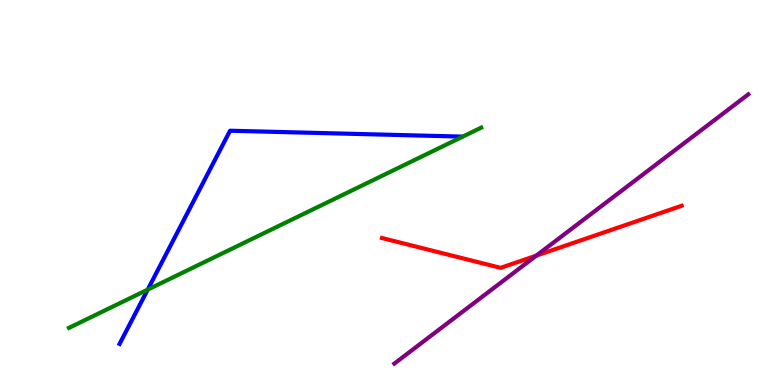[{'lines': ['blue', 'red'], 'intersections': []}, {'lines': ['green', 'red'], 'intersections': []}, {'lines': ['purple', 'red'], 'intersections': [{'x': 6.92, 'y': 3.36}]}, {'lines': ['blue', 'green'], 'intersections': [{'x': 1.91, 'y': 2.48}]}, {'lines': ['blue', 'purple'], 'intersections': []}, {'lines': ['green', 'purple'], 'intersections': []}]